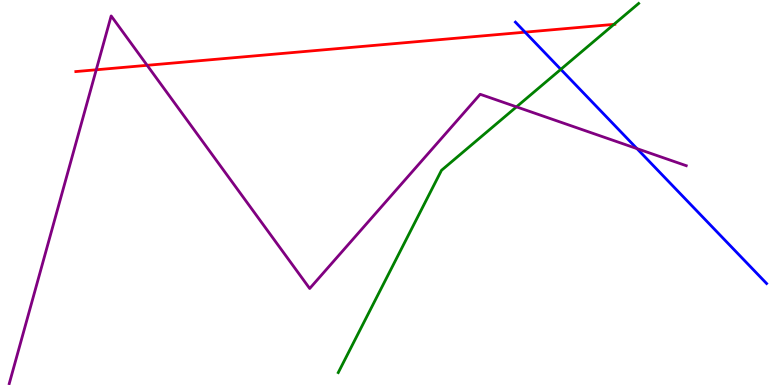[{'lines': ['blue', 'red'], 'intersections': [{'x': 6.77, 'y': 9.16}]}, {'lines': ['green', 'red'], 'intersections': [{'x': 7.92, 'y': 9.37}]}, {'lines': ['purple', 'red'], 'intersections': [{'x': 1.24, 'y': 8.19}, {'x': 1.9, 'y': 8.3}]}, {'lines': ['blue', 'green'], 'intersections': [{'x': 7.24, 'y': 8.2}]}, {'lines': ['blue', 'purple'], 'intersections': [{'x': 8.22, 'y': 6.14}]}, {'lines': ['green', 'purple'], 'intersections': [{'x': 6.66, 'y': 7.22}]}]